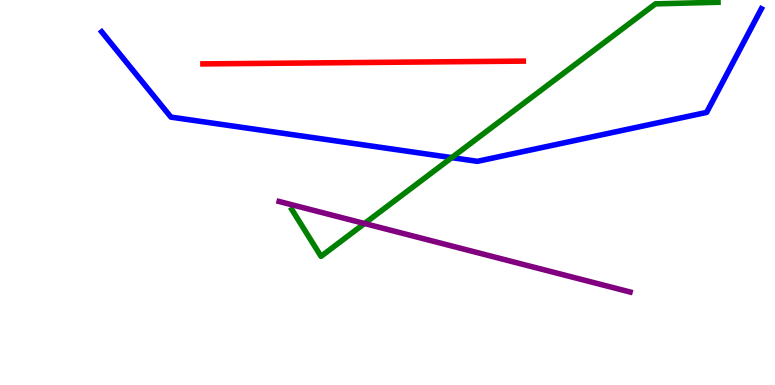[{'lines': ['blue', 'red'], 'intersections': []}, {'lines': ['green', 'red'], 'intersections': []}, {'lines': ['purple', 'red'], 'intersections': []}, {'lines': ['blue', 'green'], 'intersections': [{'x': 5.83, 'y': 5.91}]}, {'lines': ['blue', 'purple'], 'intersections': []}, {'lines': ['green', 'purple'], 'intersections': [{'x': 4.7, 'y': 4.19}]}]